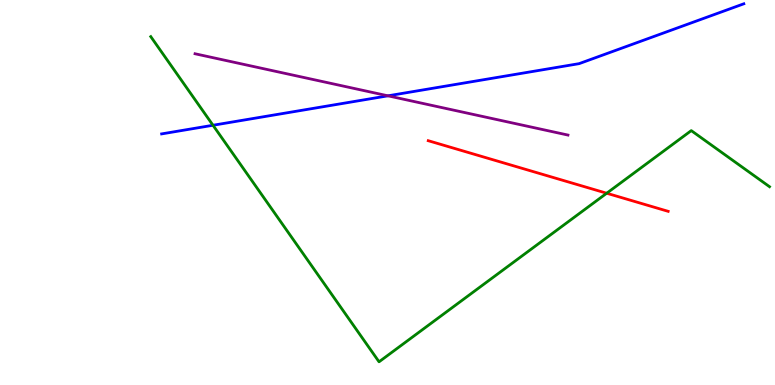[{'lines': ['blue', 'red'], 'intersections': []}, {'lines': ['green', 'red'], 'intersections': [{'x': 7.83, 'y': 4.98}]}, {'lines': ['purple', 'red'], 'intersections': []}, {'lines': ['blue', 'green'], 'intersections': [{'x': 2.75, 'y': 6.75}]}, {'lines': ['blue', 'purple'], 'intersections': [{'x': 5.01, 'y': 7.51}]}, {'lines': ['green', 'purple'], 'intersections': []}]